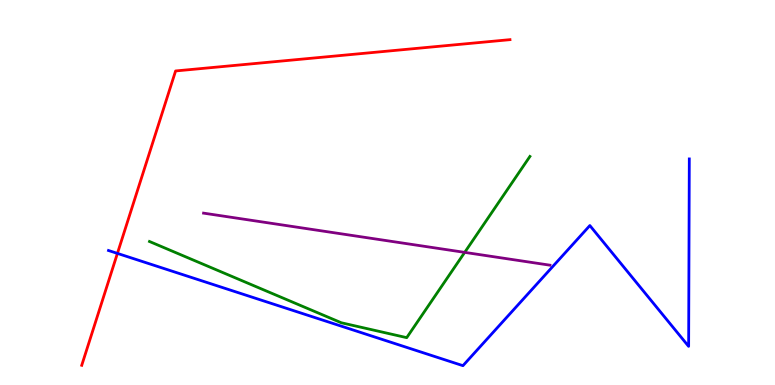[{'lines': ['blue', 'red'], 'intersections': [{'x': 1.52, 'y': 3.42}]}, {'lines': ['green', 'red'], 'intersections': []}, {'lines': ['purple', 'red'], 'intersections': []}, {'lines': ['blue', 'green'], 'intersections': []}, {'lines': ['blue', 'purple'], 'intersections': []}, {'lines': ['green', 'purple'], 'intersections': [{'x': 6.0, 'y': 3.44}]}]